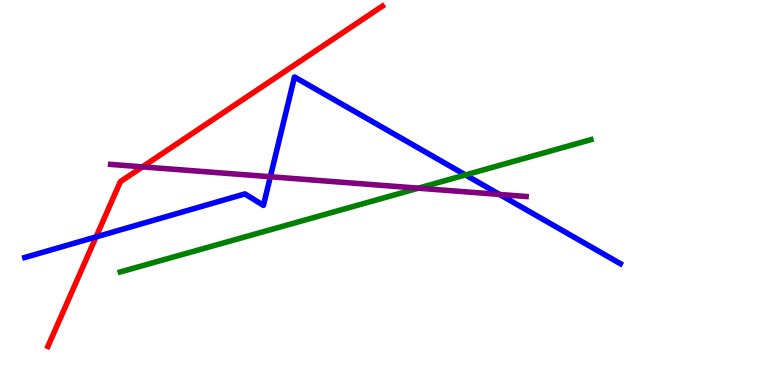[{'lines': ['blue', 'red'], 'intersections': [{'x': 1.24, 'y': 3.85}]}, {'lines': ['green', 'red'], 'intersections': []}, {'lines': ['purple', 'red'], 'intersections': [{'x': 1.84, 'y': 5.67}]}, {'lines': ['blue', 'green'], 'intersections': [{'x': 6.01, 'y': 5.46}]}, {'lines': ['blue', 'purple'], 'intersections': [{'x': 3.49, 'y': 5.41}, {'x': 6.45, 'y': 4.95}]}, {'lines': ['green', 'purple'], 'intersections': [{'x': 5.4, 'y': 5.11}]}]